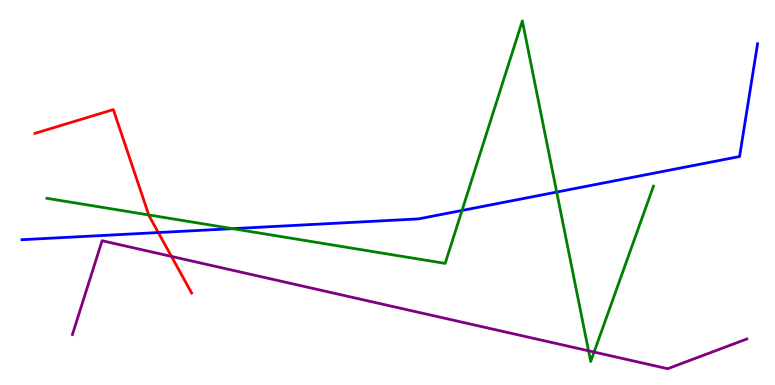[{'lines': ['blue', 'red'], 'intersections': [{'x': 2.04, 'y': 3.96}]}, {'lines': ['green', 'red'], 'intersections': [{'x': 1.92, 'y': 4.42}]}, {'lines': ['purple', 'red'], 'intersections': [{'x': 2.21, 'y': 3.34}]}, {'lines': ['blue', 'green'], 'intersections': [{'x': 3.0, 'y': 4.06}, {'x': 5.96, 'y': 4.53}, {'x': 7.18, 'y': 5.01}]}, {'lines': ['blue', 'purple'], 'intersections': []}, {'lines': ['green', 'purple'], 'intersections': [{'x': 7.59, 'y': 0.888}, {'x': 7.67, 'y': 0.856}]}]